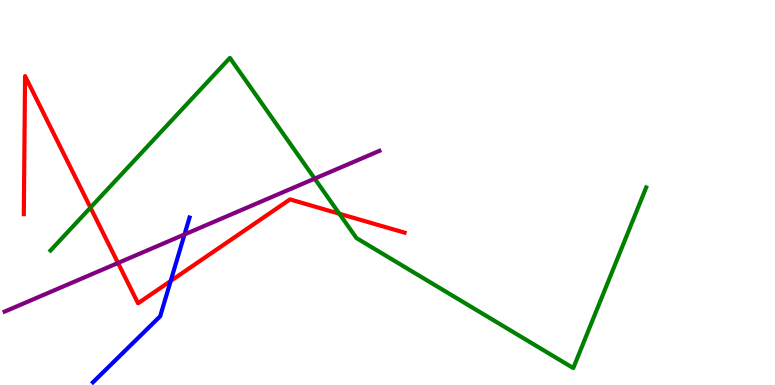[{'lines': ['blue', 'red'], 'intersections': [{'x': 2.2, 'y': 2.7}]}, {'lines': ['green', 'red'], 'intersections': [{'x': 1.17, 'y': 4.61}, {'x': 4.38, 'y': 4.45}]}, {'lines': ['purple', 'red'], 'intersections': [{'x': 1.52, 'y': 3.17}]}, {'lines': ['blue', 'green'], 'intersections': []}, {'lines': ['blue', 'purple'], 'intersections': [{'x': 2.38, 'y': 3.91}]}, {'lines': ['green', 'purple'], 'intersections': [{'x': 4.06, 'y': 5.36}]}]